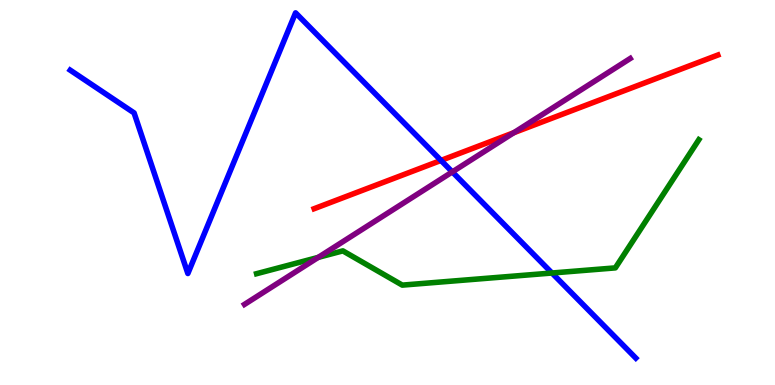[{'lines': ['blue', 'red'], 'intersections': [{'x': 5.69, 'y': 5.83}]}, {'lines': ['green', 'red'], 'intersections': []}, {'lines': ['purple', 'red'], 'intersections': [{'x': 6.63, 'y': 6.55}]}, {'lines': ['blue', 'green'], 'intersections': [{'x': 7.12, 'y': 2.91}]}, {'lines': ['blue', 'purple'], 'intersections': [{'x': 5.84, 'y': 5.53}]}, {'lines': ['green', 'purple'], 'intersections': [{'x': 4.11, 'y': 3.31}]}]